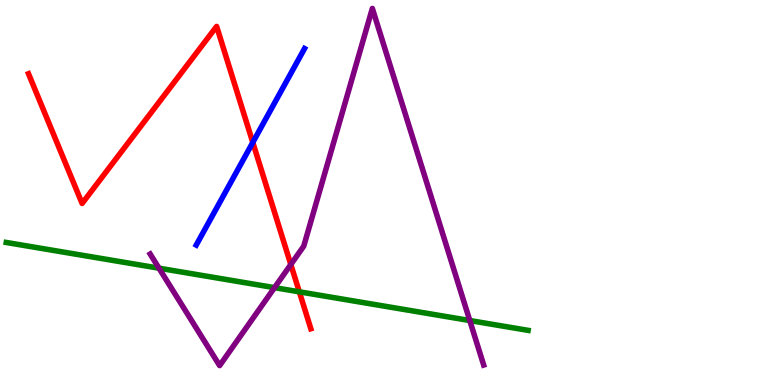[{'lines': ['blue', 'red'], 'intersections': [{'x': 3.26, 'y': 6.3}]}, {'lines': ['green', 'red'], 'intersections': [{'x': 3.86, 'y': 2.42}]}, {'lines': ['purple', 'red'], 'intersections': [{'x': 3.75, 'y': 3.13}]}, {'lines': ['blue', 'green'], 'intersections': []}, {'lines': ['blue', 'purple'], 'intersections': []}, {'lines': ['green', 'purple'], 'intersections': [{'x': 2.05, 'y': 3.03}, {'x': 3.54, 'y': 2.53}, {'x': 6.06, 'y': 1.67}]}]